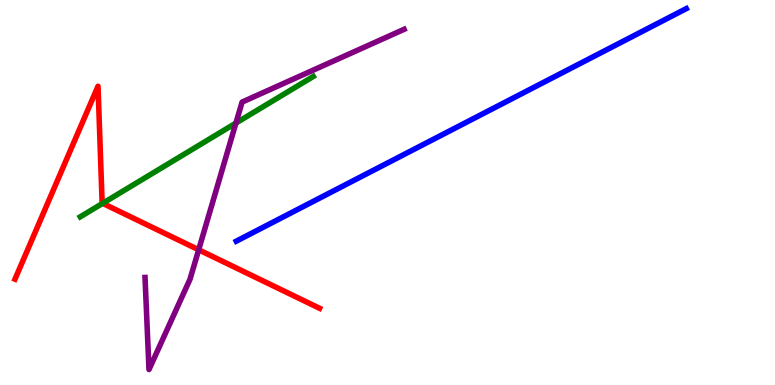[{'lines': ['blue', 'red'], 'intersections': []}, {'lines': ['green', 'red'], 'intersections': [{'x': 1.32, 'y': 4.72}]}, {'lines': ['purple', 'red'], 'intersections': [{'x': 2.56, 'y': 3.51}]}, {'lines': ['blue', 'green'], 'intersections': []}, {'lines': ['blue', 'purple'], 'intersections': []}, {'lines': ['green', 'purple'], 'intersections': [{'x': 3.04, 'y': 6.8}]}]